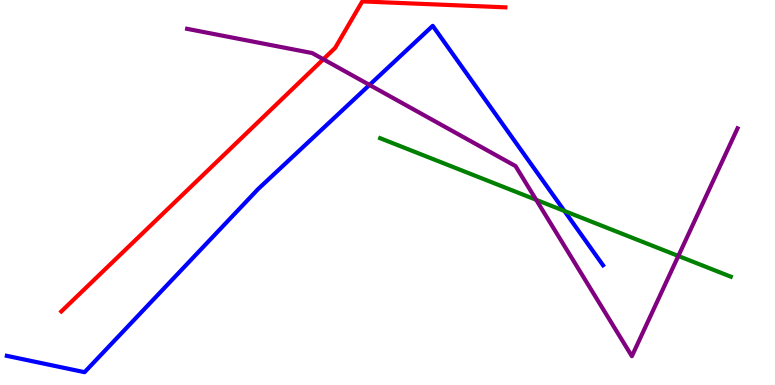[{'lines': ['blue', 'red'], 'intersections': []}, {'lines': ['green', 'red'], 'intersections': []}, {'lines': ['purple', 'red'], 'intersections': [{'x': 4.17, 'y': 8.46}]}, {'lines': ['blue', 'green'], 'intersections': [{'x': 7.28, 'y': 4.52}]}, {'lines': ['blue', 'purple'], 'intersections': [{'x': 4.77, 'y': 7.79}]}, {'lines': ['green', 'purple'], 'intersections': [{'x': 6.92, 'y': 4.81}, {'x': 8.75, 'y': 3.35}]}]